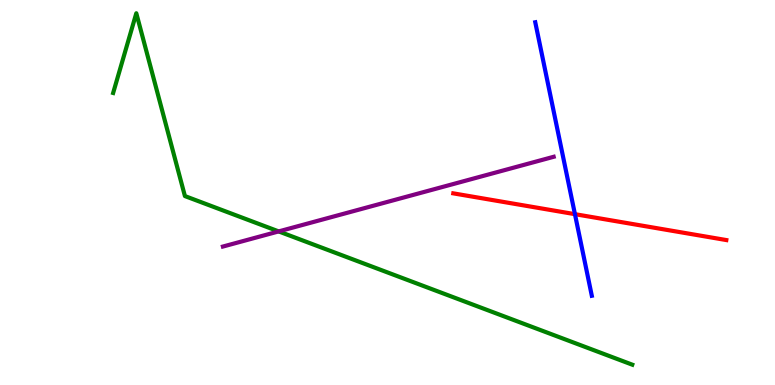[{'lines': ['blue', 'red'], 'intersections': [{'x': 7.42, 'y': 4.44}]}, {'lines': ['green', 'red'], 'intersections': []}, {'lines': ['purple', 'red'], 'intersections': []}, {'lines': ['blue', 'green'], 'intersections': []}, {'lines': ['blue', 'purple'], 'intersections': []}, {'lines': ['green', 'purple'], 'intersections': [{'x': 3.6, 'y': 3.99}]}]